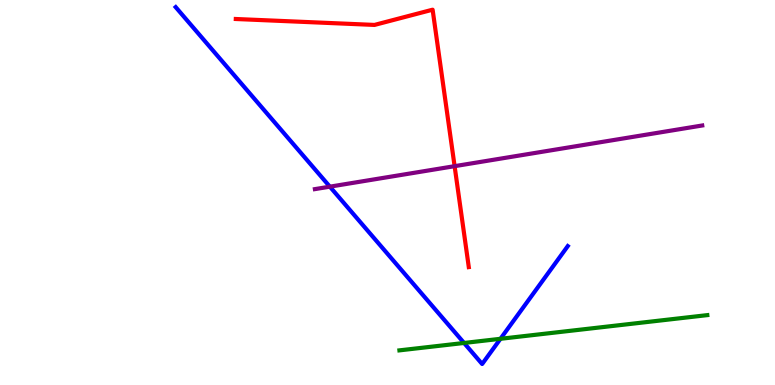[{'lines': ['blue', 'red'], 'intersections': []}, {'lines': ['green', 'red'], 'intersections': []}, {'lines': ['purple', 'red'], 'intersections': [{'x': 5.87, 'y': 5.68}]}, {'lines': ['blue', 'green'], 'intersections': [{'x': 5.99, 'y': 1.09}, {'x': 6.46, 'y': 1.2}]}, {'lines': ['blue', 'purple'], 'intersections': [{'x': 4.26, 'y': 5.15}]}, {'lines': ['green', 'purple'], 'intersections': []}]